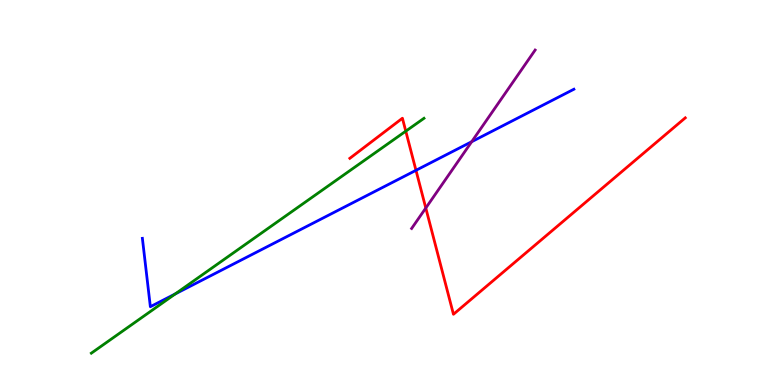[{'lines': ['blue', 'red'], 'intersections': [{'x': 5.37, 'y': 5.58}]}, {'lines': ['green', 'red'], 'intersections': [{'x': 5.24, 'y': 6.59}]}, {'lines': ['purple', 'red'], 'intersections': [{'x': 5.49, 'y': 4.6}]}, {'lines': ['blue', 'green'], 'intersections': [{'x': 2.26, 'y': 2.37}]}, {'lines': ['blue', 'purple'], 'intersections': [{'x': 6.09, 'y': 6.32}]}, {'lines': ['green', 'purple'], 'intersections': []}]